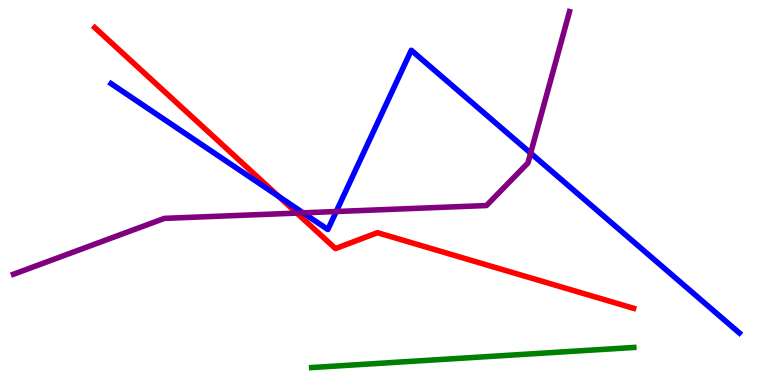[{'lines': ['blue', 'red'], 'intersections': [{'x': 3.6, 'y': 4.9}]}, {'lines': ['green', 'red'], 'intersections': []}, {'lines': ['purple', 'red'], 'intersections': [{'x': 3.83, 'y': 4.47}]}, {'lines': ['blue', 'green'], 'intersections': []}, {'lines': ['blue', 'purple'], 'intersections': [{'x': 3.91, 'y': 4.47}, {'x': 4.34, 'y': 4.51}, {'x': 6.85, 'y': 6.02}]}, {'lines': ['green', 'purple'], 'intersections': []}]